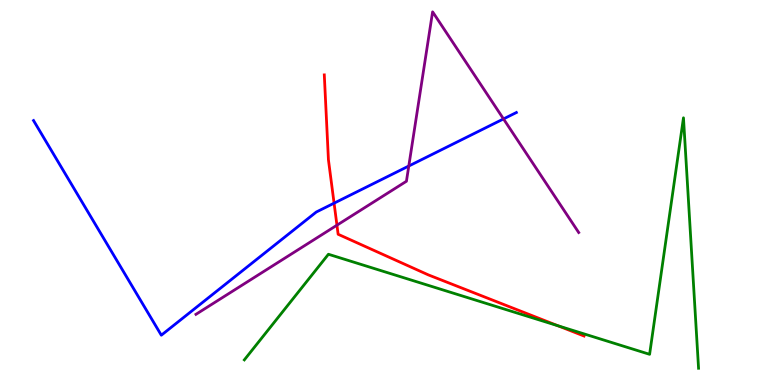[{'lines': ['blue', 'red'], 'intersections': [{'x': 4.31, 'y': 4.72}]}, {'lines': ['green', 'red'], 'intersections': [{'x': 7.2, 'y': 1.54}]}, {'lines': ['purple', 'red'], 'intersections': [{'x': 4.35, 'y': 4.15}]}, {'lines': ['blue', 'green'], 'intersections': []}, {'lines': ['blue', 'purple'], 'intersections': [{'x': 5.27, 'y': 5.69}, {'x': 6.5, 'y': 6.91}]}, {'lines': ['green', 'purple'], 'intersections': []}]